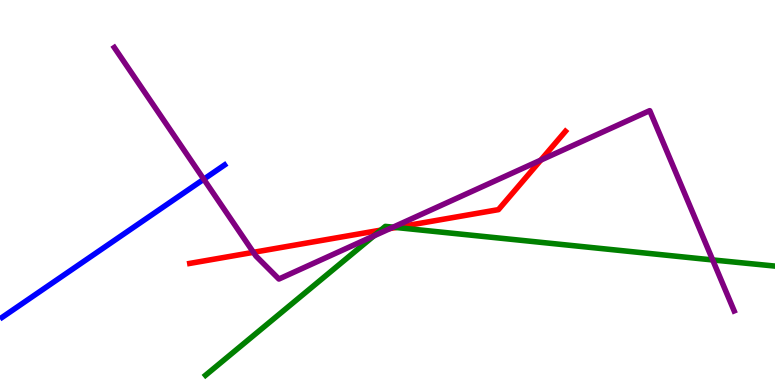[{'lines': ['blue', 'red'], 'intersections': []}, {'lines': ['green', 'red'], 'intersections': [{'x': 4.91, 'y': 4.02}, {'x': 5.11, 'y': 4.09}]}, {'lines': ['purple', 'red'], 'intersections': [{'x': 3.27, 'y': 3.45}, {'x': 5.03, 'y': 4.07}, {'x': 6.98, 'y': 5.84}]}, {'lines': ['blue', 'green'], 'intersections': []}, {'lines': ['blue', 'purple'], 'intersections': [{'x': 2.63, 'y': 5.34}]}, {'lines': ['green', 'purple'], 'intersections': [{'x': 4.82, 'y': 3.87}, {'x': 5.07, 'y': 4.1}, {'x': 9.2, 'y': 3.25}]}]